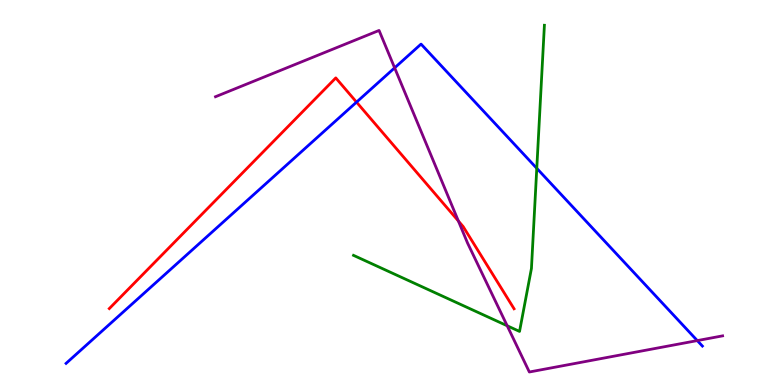[{'lines': ['blue', 'red'], 'intersections': [{'x': 4.6, 'y': 7.35}]}, {'lines': ['green', 'red'], 'intersections': []}, {'lines': ['purple', 'red'], 'intersections': [{'x': 5.91, 'y': 4.26}]}, {'lines': ['blue', 'green'], 'intersections': [{'x': 6.93, 'y': 5.63}]}, {'lines': ['blue', 'purple'], 'intersections': [{'x': 5.09, 'y': 8.24}, {'x': 9.0, 'y': 1.15}]}, {'lines': ['green', 'purple'], 'intersections': [{'x': 6.54, 'y': 1.54}]}]